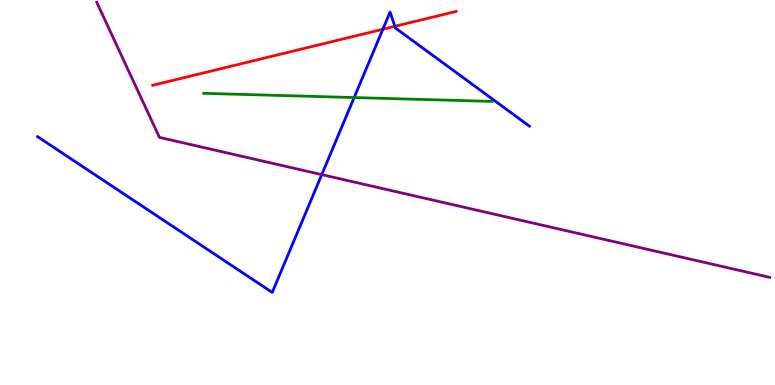[{'lines': ['blue', 'red'], 'intersections': [{'x': 4.94, 'y': 9.24}, {'x': 5.1, 'y': 9.32}]}, {'lines': ['green', 'red'], 'intersections': []}, {'lines': ['purple', 'red'], 'intersections': []}, {'lines': ['blue', 'green'], 'intersections': [{'x': 4.57, 'y': 7.47}]}, {'lines': ['blue', 'purple'], 'intersections': [{'x': 4.15, 'y': 5.46}]}, {'lines': ['green', 'purple'], 'intersections': []}]